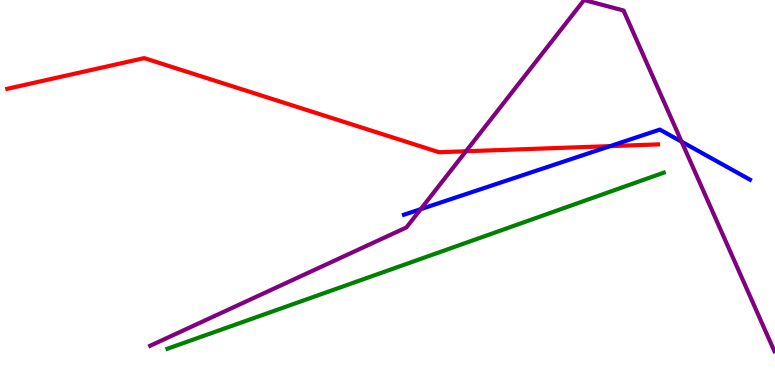[{'lines': ['blue', 'red'], 'intersections': [{'x': 7.87, 'y': 6.2}]}, {'lines': ['green', 'red'], 'intersections': []}, {'lines': ['purple', 'red'], 'intersections': [{'x': 6.01, 'y': 6.07}]}, {'lines': ['blue', 'green'], 'intersections': []}, {'lines': ['blue', 'purple'], 'intersections': [{'x': 5.43, 'y': 4.57}, {'x': 8.8, 'y': 6.32}]}, {'lines': ['green', 'purple'], 'intersections': []}]